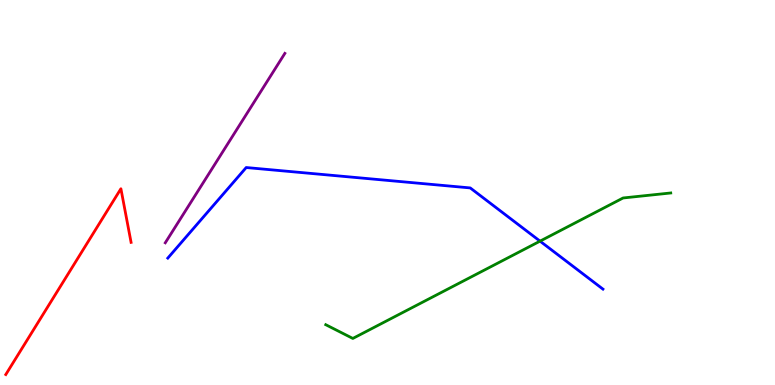[{'lines': ['blue', 'red'], 'intersections': []}, {'lines': ['green', 'red'], 'intersections': []}, {'lines': ['purple', 'red'], 'intersections': []}, {'lines': ['blue', 'green'], 'intersections': [{'x': 6.97, 'y': 3.74}]}, {'lines': ['blue', 'purple'], 'intersections': []}, {'lines': ['green', 'purple'], 'intersections': []}]